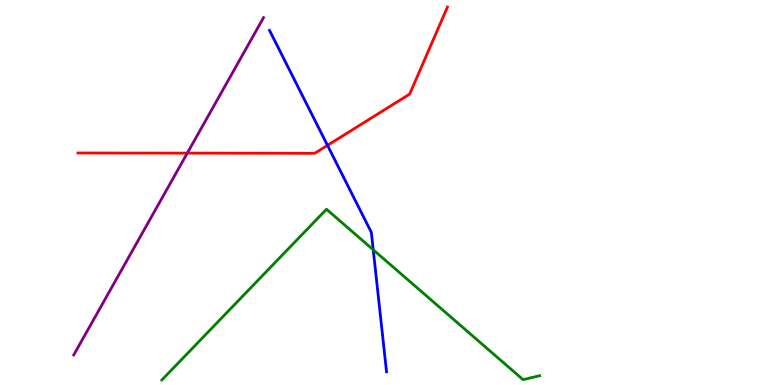[{'lines': ['blue', 'red'], 'intersections': [{'x': 4.23, 'y': 6.22}]}, {'lines': ['green', 'red'], 'intersections': []}, {'lines': ['purple', 'red'], 'intersections': [{'x': 2.42, 'y': 6.02}]}, {'lines': ['blue', 'green'], 'intersections': [{'x': 4.82, 'y': 3.51}]}, {'lines': ['blue', 'purple'], 'intersections': []}, {'lines': ['green', 'purple'], 'intersections': []}]